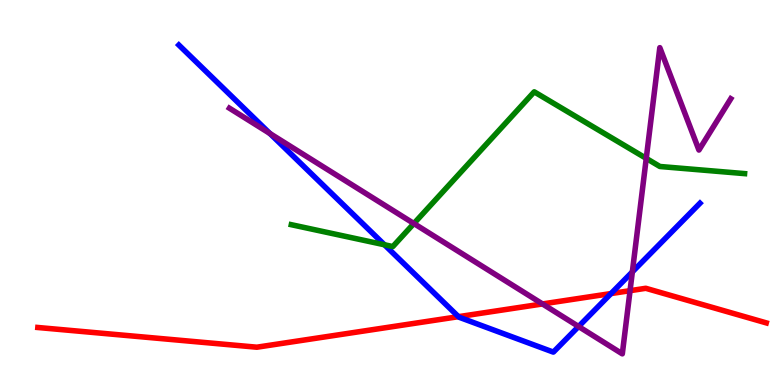[{'lines': ['blue', 'red'], 'intersections': [{'x': 5.92, 'y': 1.77}, {'x': 7.88, 'y': 2.37}]}, {'lines': ['green', 'red'], 'intersections': []}, {'lines': ['purple', 'red'], 'intersections': [{'x': 7.0, 'y': 2.11}, {'x': 8.13, 'y': 2.45}]}, {'lines': ['blue', 'green'], 'intersections': [{'x': 4.96, 'y': 3.64}]}, {'lines': ['blue', 'purple'], 'intersections': [{'x': 3.48, 'y': 6.53}, {'x': 7.47, 'y': 1.52}, {'x': 8.16, 'y': 2.94}]}, {'lines': ['green', 'purple'], 'intersections': [{'x': 5.34, 'y': 4.19}, {'x': 8.34, 'y': 5.89}]}]